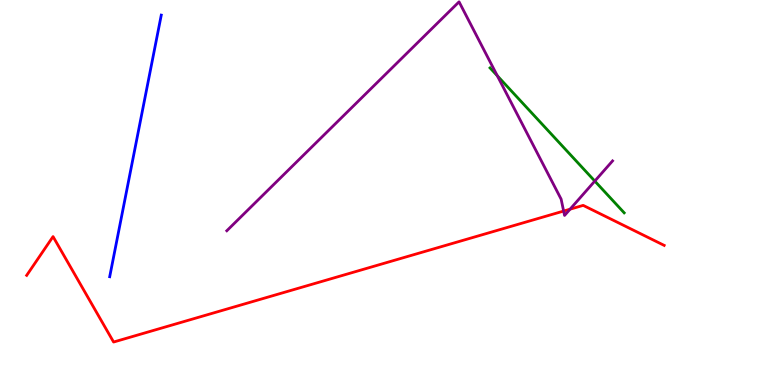[{'lines': ['blue', 'red'], 'intersections': []}, {'lines': ['green', 'red'], 'intersections': []}, {'lines': ['purple', 'red'], 'intersections': [{'x': 7.27, 'y': 4.52}, {'x': 7.36, 'y': 4.57}]}, {'lines': ['blue', 'green'], 'intersections': []}, {'lines': ['blue', 'purple'], 'intersections': []}, {'lines': ['green', 'purple'], 'intersections': [{'x': 6.42, 'y': 8.03}, {'x': 7.67, 'y': 5.3}]}]